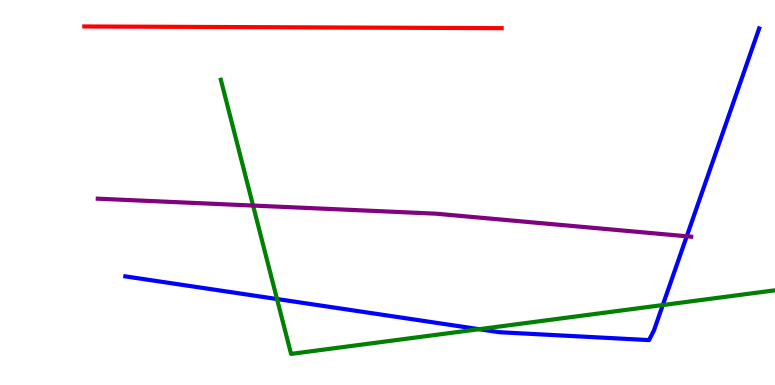[{'lines': ['blue', 'red'], 'intersections': []}, {'lines': ['green', 'red'], 'intersections': []}, {'lines': ['purple', 'red'], 'intersections': []}, {'lines': ['blue', 'green'], 'intersections': [{'x': 3.57, 'y': 2.23}, {'x': 6.18, 'y': 1.45}, {'x': 8.55, 'y': 2.08}]}, {'lines': ['blue', 'purple'], 'intersections': [{'x': 8.86, 'y': 3.86}]}, {'lines': ['green', 'purple'], 'intersections': [{'x': 3.27, 'y': 4.66}]}]